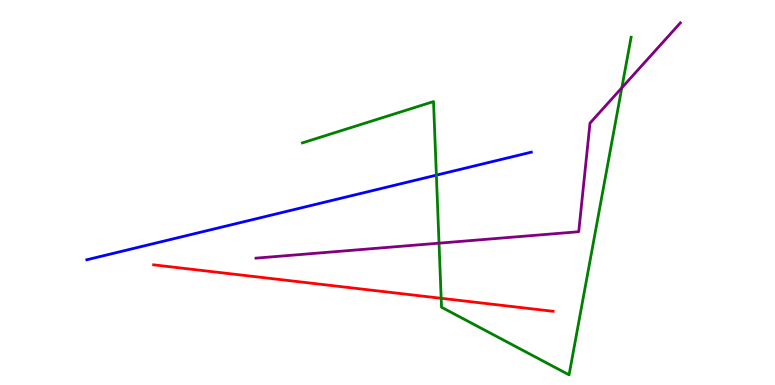[{'lines': ['blue', 'red'], 'intersections': []}, {'lines': ['green', 'red'], 'intersections': [{'x': 5.69, 'y': 2.25}]}, {'lines': ['purple', 'red'], 'intersections': []}, {'lines': ['blue', 'green'], 'intersections': [{'x': 5.63, 'y': 5.45}]}, {'lines': ['blue', 'purple'], 'intersections': []}, {'lines': ['green', 'purple'], 'intersections': [{'x': 5.66, 'y': 3.68}, {'x': 8.02, 'y': 7.72}]}]